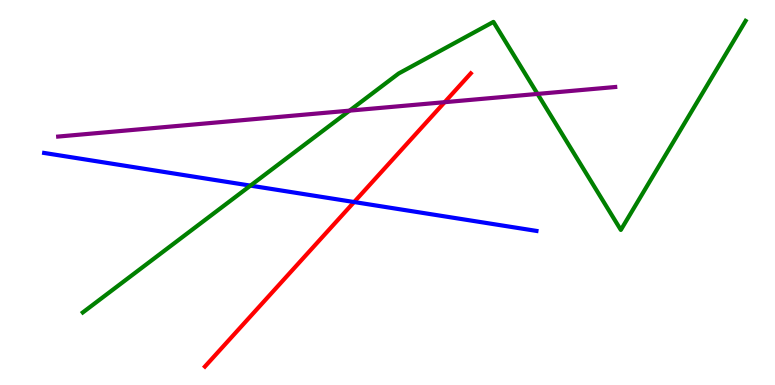[{'lines': ['blue', 'red'], 'intersections': [{'x': 4.57, 'y': 4.75}]}, {'lines': ['green', 'red'], 'intersections': []}, {'lines': ['purple', 'red'], 'intersections': [{'x': 5.74, 'y': 7.35}]}, {'lines': ['blue', 'green'], 'intersections': [{'x': 3.23, 'y': 5.18}]}, {'lines': ['blue', 'purple'], 'intersections': []}, {'lines': ['green', 'purple'], 'intersections': [{'x': 4.51, 'y': 7.13}, {'x': 6.94, 'y': 7.56}]}]